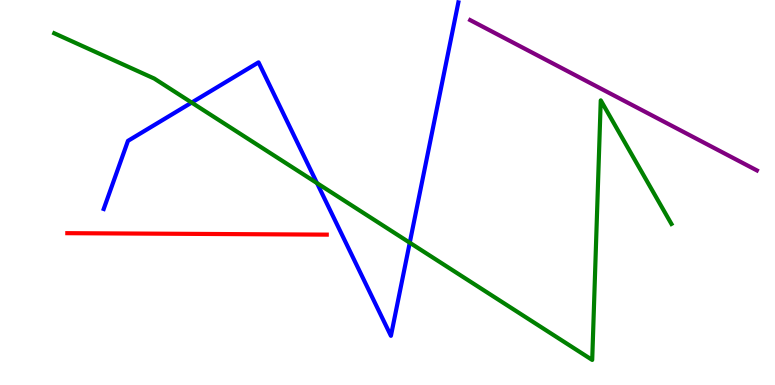[{'lines': ['blue', 'red'], 'intersections': []}, {'lines': ['green', 'red'], 'intersections': []}, {'lines': ['purple', 'red'], 'intersections': []}, {'lines': ['blue', 'green'], 'intersections': [{'x': 2.47, 'y': 7.34}, {'x': 4.09, 'y': 5.24}, {'x': 5.29, 'y': 3.7}]}, {'lines': ['blue', 'purple'], 'intersections': []}, {'lines': ['green', 'purple'], 'intersections': []}]